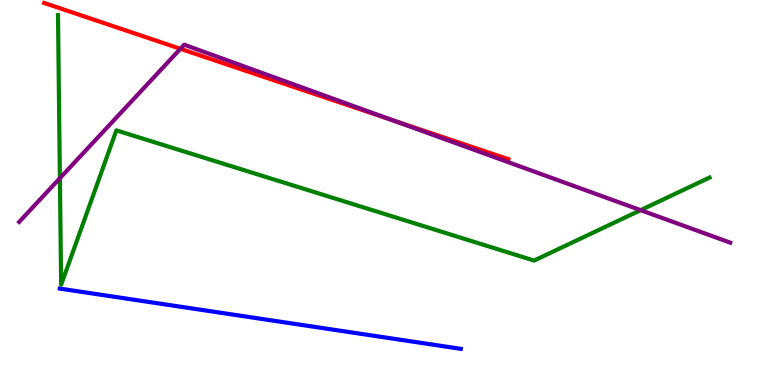[{'lines': ['blue', 'red'], 'intersections': []}, {'lines': ['green', 'red'], 'intersections': []}, {'lines': ['purple', 'red'], 'intersections': [{'x': 2.33, 'y': 8.73}, {'x': 5.05, 'y': 6.89}]}, {'lines': ['blue', 'green'], 'intersections': []}, {'lines': ['blue', 'purple'], 'intersections': []}, {'lines': ['green', 'purple'], 'intersections': [{'x': 0.773, 'y': 5.37}, {'x': 8.27, 'y': 4.54}]}]